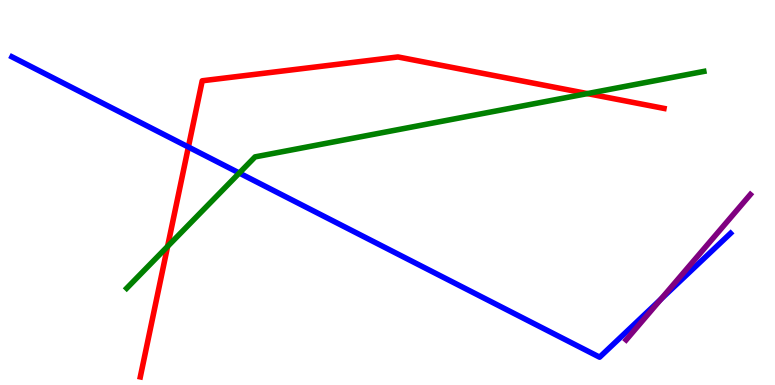[{'lines': ['blue', 'red'], 'intersections': [{'x': 2.43, 'y': 6.18}]}, {'lines': ['green', 'red'], 'intersections': [{'x': 2.16, 'y': 3.6}, {'x': 7.58, 'y': 7.57}]}, {'lines': ['purple', 'red'], 'intersections': []}, {'lines': ['blue', 'green'], 'intersections': [{'x': 3.09, 'y': 5.51}]}, {'lines': ['blue', 'purple'], 'intersections': [{'x': 8.53, 'y': 2.23}]}, {'lines': ['green', 'purple'], 'intersections': []}]